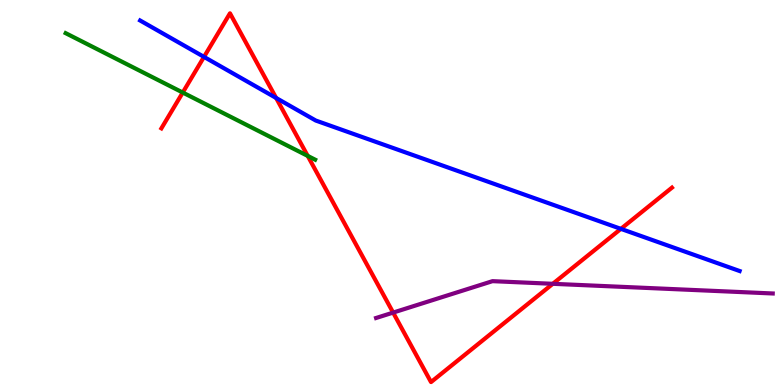[{'lines': ['blue', 'red'], 'intersections': [{'x': 2.63, 'y': 8.52}, {'x': 3.56, 'y': 7.46}, {'x': 8.01, 'y': 4.06}]}, {'lines': ['green', 'red'], 'intersections': [{'x': 2.36, 'y': 7.6}, {'x': 3.97, 'y': 5.95}]}, {'lines': ['purple', 'red'], 'intersections': [{'x': 5.07, 'y': 1.88}, {'x': 7.13, 'y': 2.63}]}, {'lines': ['blue', 'green'], 'intersections': []}, {'lines': ['blue', 'purple'], 'intersections': []}, {'lines': ['green', 'purple'], 'intersections': []}]